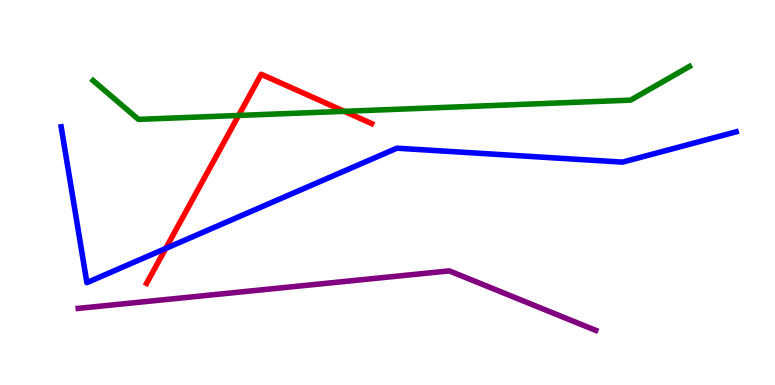[{'lines': ['blue', 'red'], 'intersections': [{'x': 2.14, 'y': 3.55}]}, {'lines': ['green', 'red'], 'intersections': [{'x': 3.08, 'y': 7.0}, {'x': 4.44, 'y': 7.11}]}, {'lines': ['purple', 'red'], 'intersections': []}, {'lines': ['blue', 'green'], 'intersections': []}, {'lines': ['blue', 'purple'], 'intersections': []}, {'lines': ['green', 'purple'], 'intersections': []}]